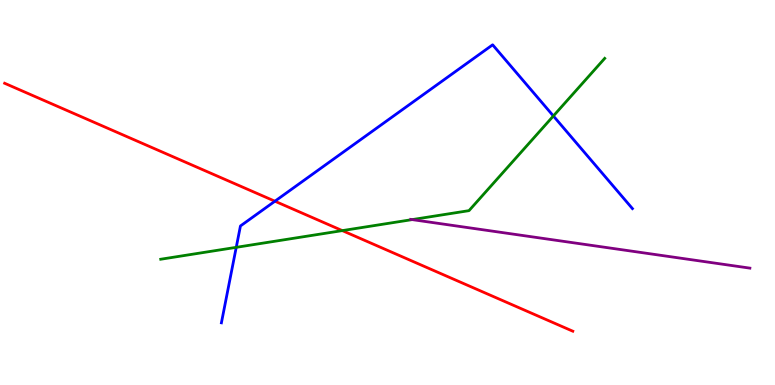[{'lines': ['blue', 'red'], 'intersections': [{'x': 3.55, 'y': 4.77}]}, {'lines': ['green', 'red'], 'intersections': [{'x': 4.42, 'y': 4.01}]}, {'lines': ['purple', 'red'], 'intersections': []}, {'lines': ['blue', 'green'], 'intersections': [{'x': 3.05, 'y': 3.58}, {'x': 7.14, 'y': 6.99}]}, {'lines': ['blue', 'purple'], 'intersections': []}, {'lines': ['green', 'purple'], 'intersections': [{'x': 5.32, 'y': 4.3}]}]